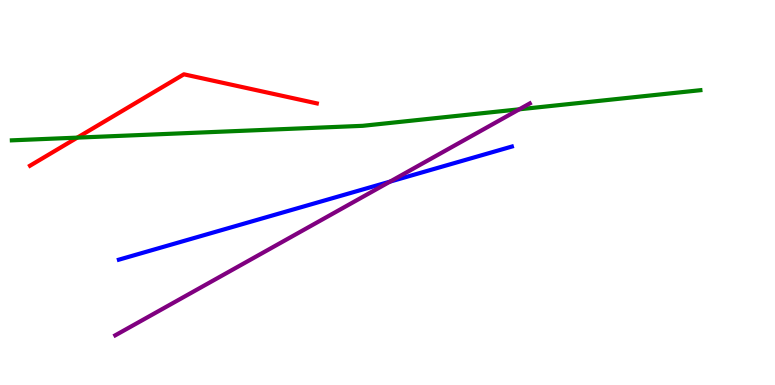[{'lines': ['blue', 'red'], 'intersections': []}, {'lines': ['green', 'red'], 'intersections': [{'x': 0.997, 'y': 6.43}]}, {'lines': ['purple', 'red'], 'intersections': []}, {'lines': ['blue', 'green'], 'intersections': []}, {'lines': ['blue', 'purple'], 'intersections': [{'x': 5.03, 'y': 5.28}]}, {'lines': ['green', 'purple'], 'intersections': [{'x': 6.7, 'y': 7.16}]}]